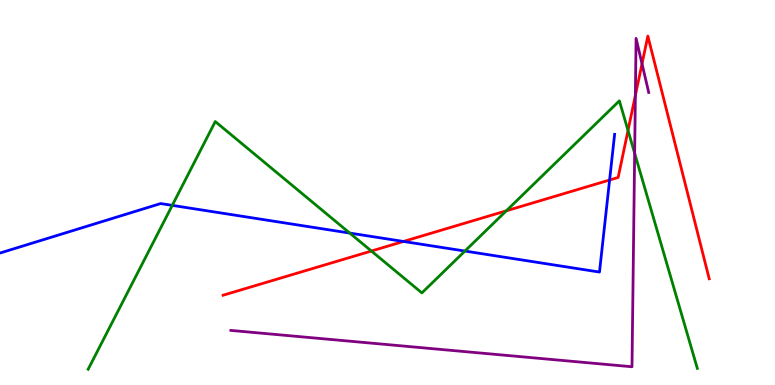[{'lines': ['blue', 'red'], 'intersections': [{'x': 5.21, 'y': 3.73}, {'x': 7.87, 'y': 5.32}]}, {'lines': ['green', 'red'], 'intersections': [{'x': 4.79, 'y': 3.48}, {'x': 6.53, 'y': 4.52}, {'x': 8.1, 'y': 6.61}]}, {'lines': ['purple', 'red'], 'intersections': [{'x': 8.2, 'y': 7.52}, {'x': 8.28, 'y': 8.34}]}, {'lines': ['blue', 'green'], 'intersections': [{'x': 2.22, 'y': 4.67}, {'x': 4.51, 'y': 3.95}, {'x': 6.0, 'y': 3.48}]}, {'lines': ['blue', 'purple'], 'intersections': []}, {'lines': ['green', 'purple'], 'intersections': [{'x': 8.19, 'y': 6.02}]}]